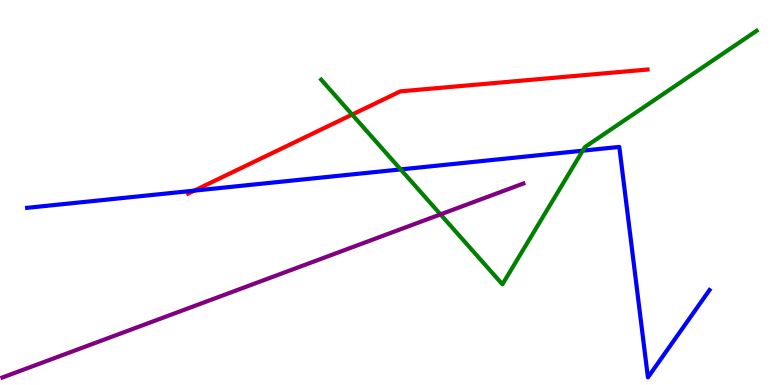[{'lines': ['blue', 'red'], 'intersections': [{'x': 2.51, 'y': 5.05}]}, {'lines': ['green', 'red'], 'intersections': [{'x': 4.54, 'y': 7.02}]}, {'lines': ['purple', 'red'], 'intersections': []}, {'lines': ['blue', 'green'], 'intersections': [{'x': 5.17, 'y': 5.6}, {'x': 7.52, 'y': 6.09}]}, {'lines': ['blue', 'purple'], 'intersections': []}, {'lines': ['green', 'purple'], 'intersections': [{'x': 5.68, 'y': 4.43}]}]